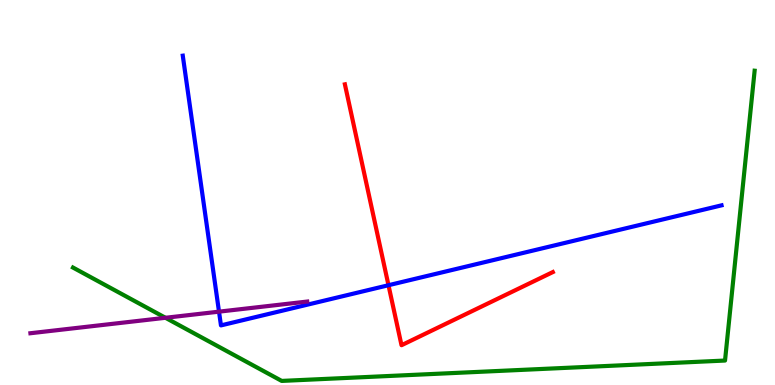[{'lines': ['blue', 'red'], 'intersections': [{'x': 5.01, 'y': 2.59}]}, {'lines': ['green', 'red'], 'intersections': []}, {'lines': ['purple', 'red'], 'intersections': []}, {'lines': ['blue', 'green'], 'intersections': []}, {'lines': ['blue', 'purple'], 'intersections': [{'x': 2.83, 'y': 1.91}]}, {'lines': ['green', 'purple'], 'intersections': [{'x': 2.14, 'y': 1.75}]}]